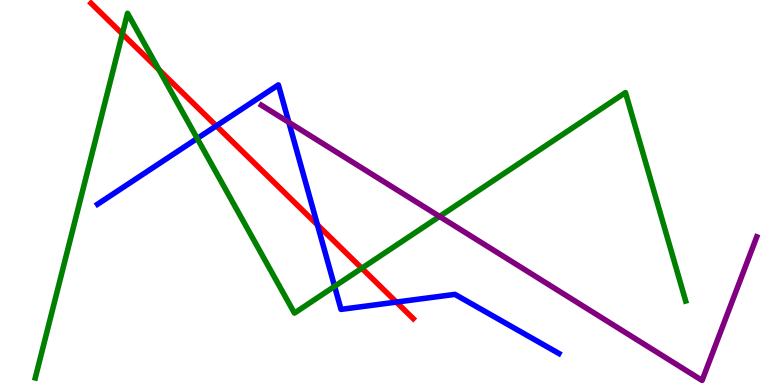[{'lines': ['blue', 'red'], 'intersections': [{'x': 2.79, 'y': 6.73}, {'x': 4.1, 'y': 4.16}, {'x': 5.11, 'y': 2.15}]}, {'lines': ['green', 'red'], 'intersections': [{'x': 1.58, 'y': 9.12}, {'x': 2.05, 'y': 8.19}, {'x': 4.67, 'y': 3.03}]}, {'lines': ['purple', 'red'], 'intersections': []}, {'lines': ['blue', 'green'], 'intersections': [{'x': 2.54, 'y': 6.4}, {'x': 4.32, 'y': 2.56}]}, {'lines': ['blue', 'purple'], 'intersections': [{'x': 3.73, 'y': 6.82}]}, {'lines': ['green', 'purple'], 'intersections': [{'x': 5.67, 'y': 4.38}]}]